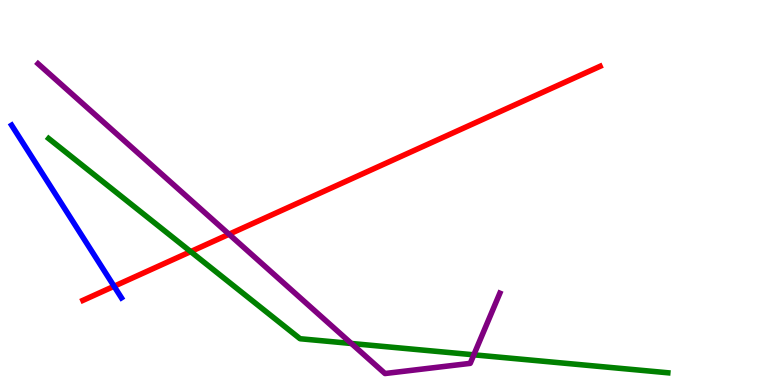[{'lines': ['blue', 'red'], 'intersections': [{'x': 1.47, 'y': 2.56}]}, {'lines': ['green', 'red'], 'intersections': [{'x': 2.46, 'y': 3.46}]}, {'lines': ['purple', 'red'], 'intersections': [{'x': 2.96, 'y': 3.92}]}, {'lines': ['blue', 'green'], 'intersections': []}, {'lines': ['blue', 'purple'], 'intersections': []}, {'lines': ['green', 'purple'], 'intersections': [{'x': 4.53, 'y': 1.08}, {'x': 6.11, 'y': 0.784}]}]